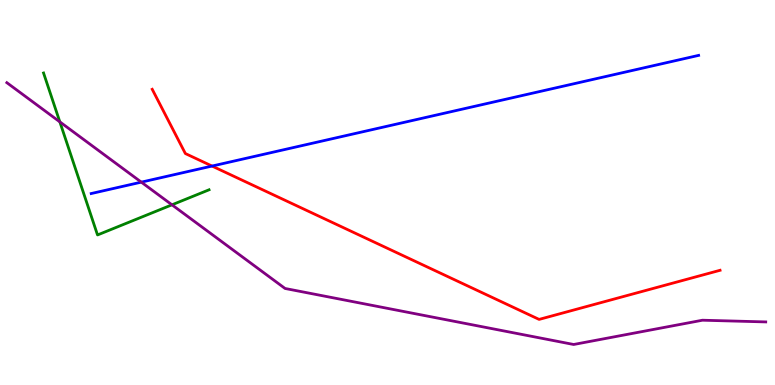[{'lines': ['blue', 'red'], 'intersections': [{'x': 2.74, 'y': 5.69}]}, {'lines': ['green', 'red'], 'intersections': []}, {'lines': ['purple', 'red'], 'intersections': []}, {'lines': ['blue', 'green'], 'intersections': []}, {'lines': ['blue', 'purple'], 'intersections': [{'x': 1.82, 'y': 5.27}]}, {'lines': ['green', 'purple'], 'intersections': [{'x': 0.772, 'y': 6.83}, {'x': 2.22, 'y': 4.68}]}]